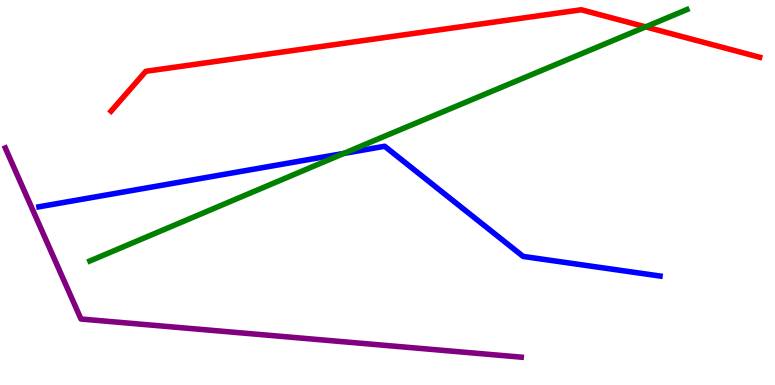[{'lines': ['blue', 'red'], 'intersections': []}, {'lines': ['green', 'red'], 'intersections': [{'x': 8.33, 'y': 9.3}]}, {'lines': ['purple', 'red'], 'intersections': []}, {'lines': ['blue', 'green'], 'intersections': [{'x': 4.44, 'y': 6.02}]}, {'lines': ['blue', 'purple'], 'intersections': []}, {'lines': ['green', 'purple'], 'intersections': []}]